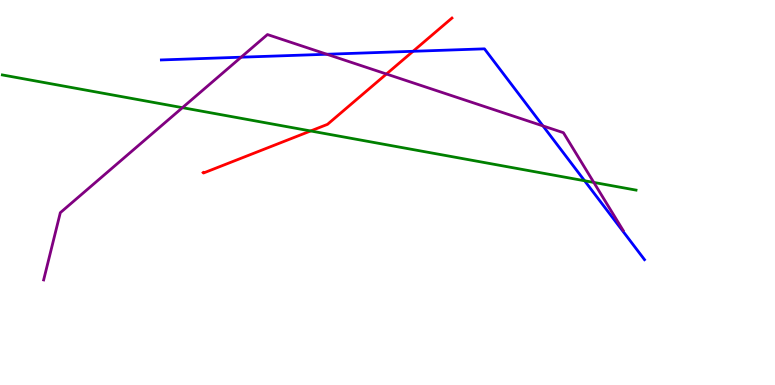[{'lines': ['blue', 'red'], 'intersections': [{'x': 5.33, 'y': 8.67}]}, {'lines': ['green', 'red'], 'intersections': [{'x': 4.01, 'y': 6.6}]}, {'lines': ['purple', 'red'], 'intersections': [{'x': 4.99, 'y': 8.08}]}, {'lines': ['blue', 'green'], 'intersections': [{'x': 7.54, 'y': 5.3}]}, {'lines': ['blue', 'purple'], 'intersections': [{'x': 3.11, 'y': 8.51}, {'x': 4.22, 'y': 8.59}, {'x': 7.01, 'y': 6.73}]}, {'lines': ['green', 'purple'], 'intersections': [{'x': 2.35, 'y': 7.2}, {'x': 7.66, 'y': 5.26}]}]